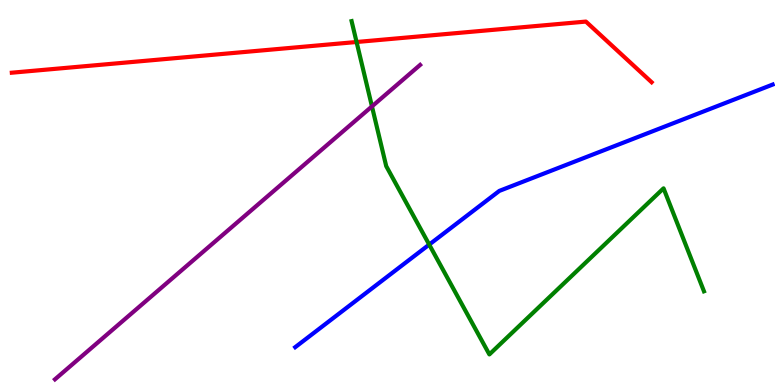[{'lines': ['blue', 'red'], 'intersections': []}, {'lines': ['green', 'red'], 'intersections': [{'x': 4.6, 'y': 8.91}]}, {'lines': ['purple', 'red'], 'intersections': []}, {'lines': ['blue', 'green'], 'intersections': [{'x': 5.54, 'y': 3.65}]}, {'lines': ['blue', 'purple'], 'intersections': []}, {'lines': ['green', 'purple'], 'intersections': [{'x': 4.8, 'y': 7.24}]}]